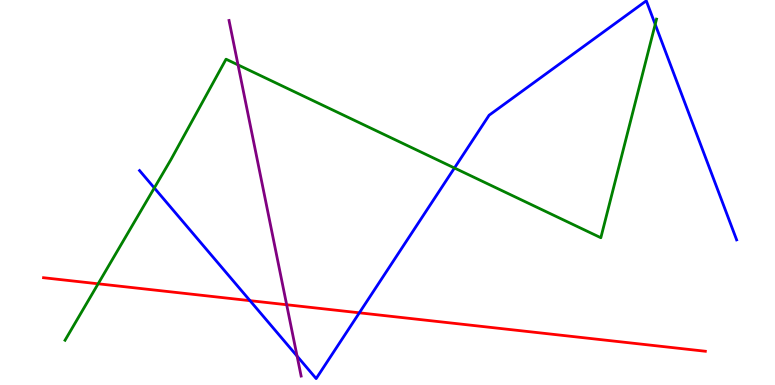[{'lines': ['blue', 'red'], 'intersections': [{'x': 3.23, 'y': 2.19}, {'x': 4.64, 'y': 1.88}]}, {'lines': ['green', 'red'], 'intersections': [{'x': 1.27, 'y': 2.63}]}, {'lines': ['purple', 'red'], 'intersections': [{'x': 3.7, 'y': 2.08}]}, {'lines': ['blue', 'green'], 'intersections': [{'x': 1.99, 'y': 5.12}, {'x': 5.86, 'y': 5.64}, {'x': 8.45, 'y': 9.37}]}, {'lines': ['blue', 'purple'], 'intersections': [{'x': 3.83, 'y': 0.75}]}, {'lines': ['green', 'purple'], 'intersections': [{'x': 3.07, 'y': 8.31}]}]